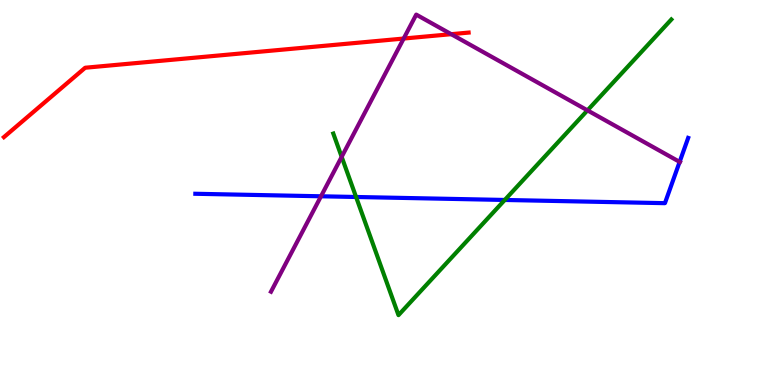[{'lines': ['blue', 'red'], 'intersections': []}, {'lines': ['green', 'red'], 'intersections': []}, {'lines': ['purple', 'red'], 'intersections': [{'x': 5.21, 'y': 9.0}, {'x': 5.82, 'y': 9.11}]}, {'lines': ['blue', 'green'], 'intersections': [{'x': 4.59, 'y': 4.88}, {'x': 6.51, 'y': 4.81}]}, {'lines': ['blue', 'purple'], 'intersections': [{'x': 4.14, 'y': 4.9}, {'x': 8.77, 'y': 5.79}]}, {'lines': ['green', 'purple'], 'intersections': [{'x': 4.41, 'y': 5.93}, {'x': 7.58, 'y': 7.13}]}]